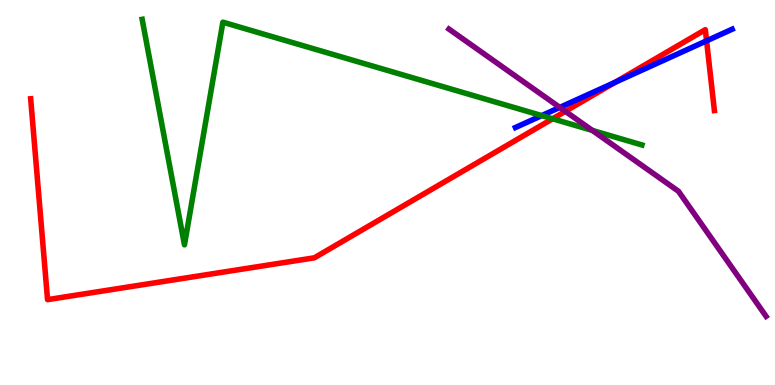[{'lines': ['blue', 'red'], 'intersections': [{'x': 7.94, 'y': 7.86}, {'x': 9.12, 'y': 8.94}]}, {'lines': ['green', 'red'], 'intersections': [{'x': 7.13, 'y': 6.91}]}, {'lines': ['purple', 'red'], 'intersections': [{'x': 7.29, 'y': 7.11}]}, {'lines': ['blue', 'green'], 'intersections': [{'x': 6.99, 'y': 7.0}]}, {'lines': ['blue', 'purple'], 'intersections': [{'x': 7.22, 'y': 7.21}]}, {'lines': ['green', 'purple'], 'intersections': [{'x': 7.64, 'y': 6.61}]}]